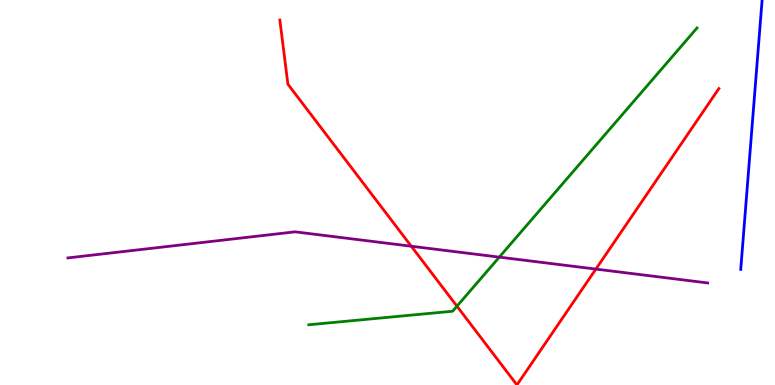[{'lines': ['blue', 'red'], 'intersections': []}, {'lines': ['green', 'red'], 'intersections': [{'x': 5.9, 'y': 2.05}]}, {'lines': ['purple', 'red'], 'intersections': [{'x': 5.31, 'y': 3.6}, {'x': 7.69, 'y': 3.01}]}, {'lines': ['blue', 'green'], 'intersections': []}, {'lines': ['blue', 'purple'], 'intersections': []}, {'lines': ['green', 'purple'], 'intersections': [{'x': 6.44, 'y': 3.32}]}]